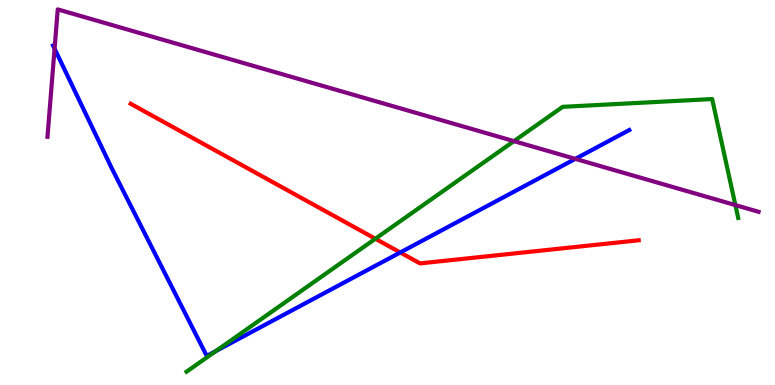[{'lines': ['blue', 'red'], 'intersections': [{'x': 5.16, 'y': 3.44}]}, {'lines': ['green', 'red'], 'intersections': [{'x': 4.84, 'y': 3.8}]}, {'lines': ['purple', 'red'], 'intersections': []}, {'lines': ['blue', 'green'], 'intersections': [{'x': 2.78, 'y': 0.88}]}, {'lines': ['blue', 'purple'], 'intersections': [{'x': 0.704, 'y': 8.74}, {'x': 7.42, 'y': 5.87}]}, {'lines': ['green', 'purple'], 'intersections': [{'x': 6.63, 'y': 6.33}, {'x': 9.49, 'y': 4.67}]}]